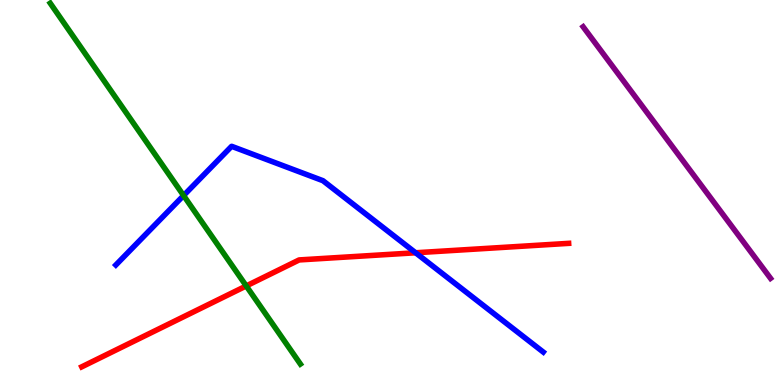[{'lines': ['blue', 'red'], 'intersections': [{'x': 5.36, 'y': 3.43}]}, {'lines': ['green', 'red'], 'intersections': [{'x': 3.18, 'y': 2.57}]}, {'lines': ['purple', 'red'], 'intersections': []}, {'lines': ['blue', 'green'], 'intersections': [{'x': 2.37, 'y': 4.92}]}, {'lines': ['blue', 'purple'], 'intersections': []}, {'lines': ['green', 'purple'], 'intersections': []}]